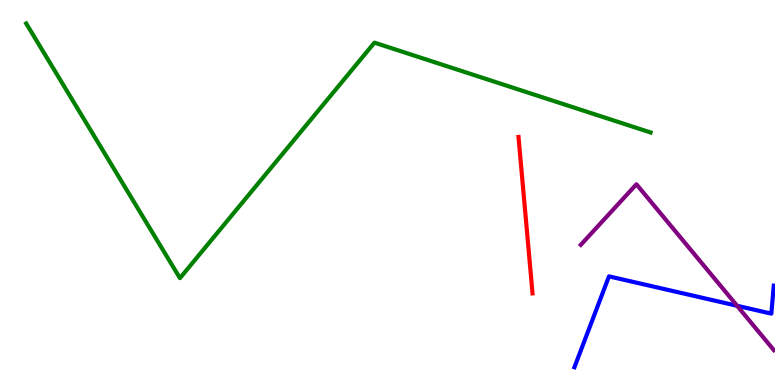[{'lines': ['blue', 'red'], 'intersections': []}, {'lines': ['green', 'red'], 'intersections': []}, {'lines': ['purple', 'red'], 'intersections': []}, {'lines': ['blue', 'green'], 'intersections': []}, {'lines': ['blue', 'purple'], 'intersections': [{'x': 9.51, 'y': 2.06}]}, {'lines': ['green', 'purple'], 'intersections': []}]